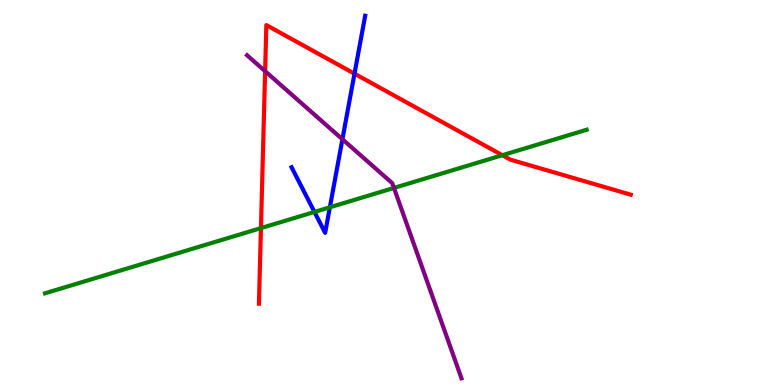[{'lines': ['blue', 'red'], 'intersections': [{'x': 4.57, 'y': 8.09}]}, {'lines': ['green', 'red'], 'intersections': [{'x': 3.37, 'y': 4.08}, {'x': 6.48, 'y': 5.97}]}, {'lines': ['purple', 'red'], 'intersections': [{'x': 3.42, 'y': 8.15}]}, {'lines': ['blue', 'green'], 'intersections': [{'x': 4.06, 'y': 4.5}, {'x': 4.26, 'y': 4.62}]}, {'lines': ['blue', 'purple'], 'intersections': [{'x': 4.42, 'y': 6.38}]}, {'lines': ['green', 'purple'], 'intersections': [{'x': 5.08, 'y': 5.12}]}]